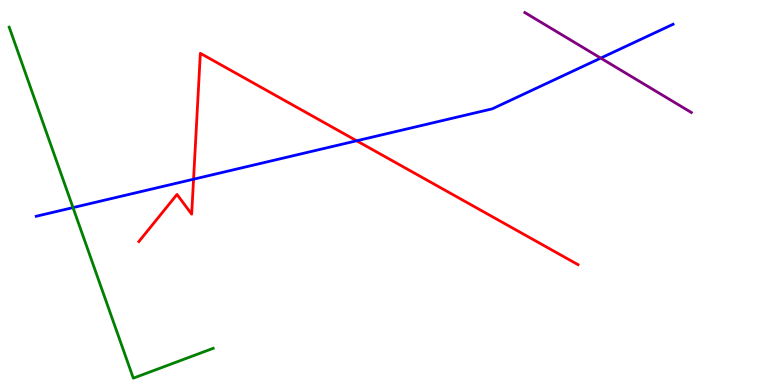[{'lines': ['blue', 'red'], 'intersections': [{'x': 2.5, 'y': 5.35}, {'x': 4.6, 'y': 6.34}]}, {'lines': ['green', 'red'], 'intersections': []}, {'lines': ['purple', 'red'], 'intersections': []}, {'lines': ['blue', 'green'], 'intersections': [{'x': 0.942, 'y': 4.61}]}, {'lines': ['blue', 'purple'], 'intersections': [{'x': 7.75, 'y': 8.49}]}, {'lines': ['green', 'purple'], 'intersections': []}]